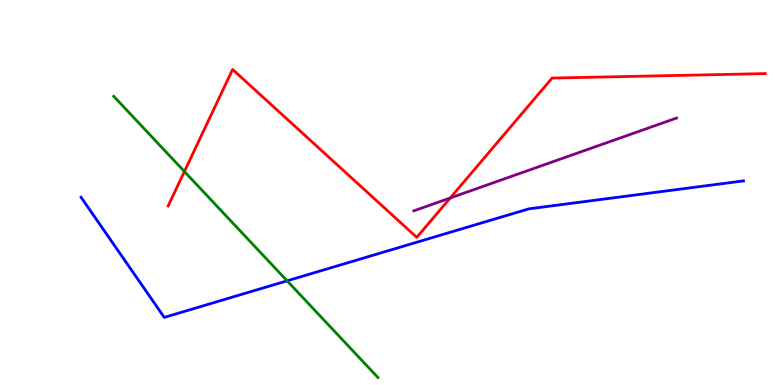[{'lines': ['blue', 'red'], 'intersections': []}, {'lines': ['green', 'red'], 'intersections': [{'x': 2.38, 'y': 5.55}]}, {'lines': ['purple', 'red'], 'intersections': [{'x': 5.81, 'y': 4.86}]}, {'lines': ['blue', 'green'], 'intersections': [{'x': 3.7, 'y': 2.71}]}, {'lines': ['blue', 'purple'], 'intersections': []}, {'lines': ['green', 'purple'], 'intersections': []}]